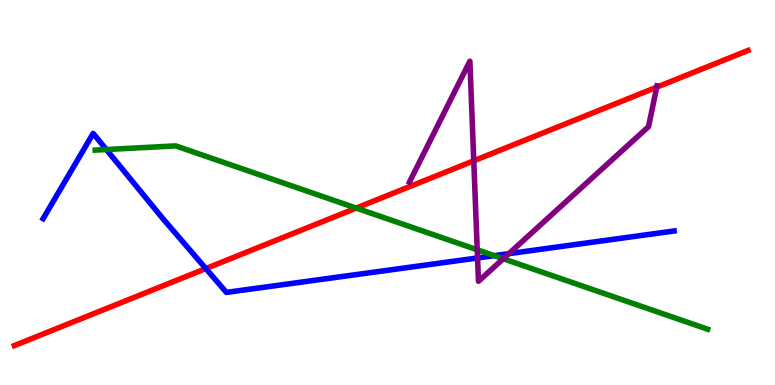[{'lines': ['blue', 'red'], 'intersections': [{'x': 2.66, 'y': 3.02}]}, {'lines': ['green', 'red'], 'intersections': [{'x': 4.6, 'y': 4.6}]}, {'lines': ['purple', 'red'], 'intersections': [{'x': 6.11, 'y': 5.82}, {'x': 8.47, 'y': 7.74}]}, {'lines': ['blue', 'green'], 'intersections': [{'x': 1.37, 'y': 6.12}, {'x': 6.38, 'y': 3.36}]}, {'lines': ['blue', 'purple'], 'intersections': [{'x': 6.16, 'y': 3.3}, {'x': 6.57, 'y': 3.41}]}, {'lines': ['green', 'purple'], 'intersections': [{'x': 6.16, 'y': 3.51}, {'x': 6.49, 'y': 3.28}]}]